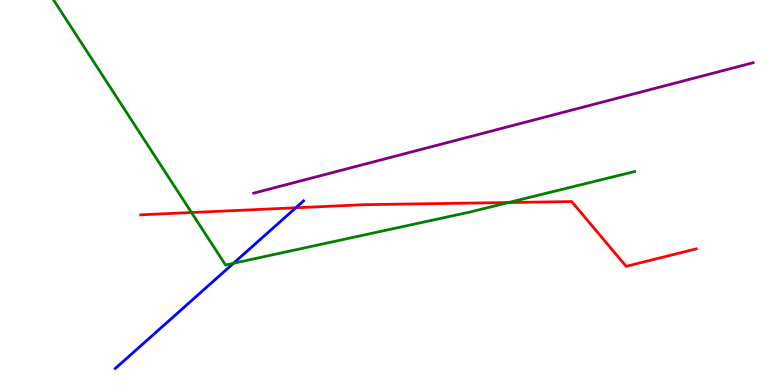[{'lines': ['blue', 'red'], 'intersections': [{'x': 3.82, 'y': 4.6}]}, {'lines': ['green', 'red'], 'intersections': [{'x': 2.47, 'y': 4.48}, {'x': 6.56, 'y': 4.74}]}, {'lines': ['purple', 'red'], 'intersections': []}, {'lines': ['blue', 'green'], 'intersections': [{'x': 3.01, 'y': 3.16}]}, {'lines': ['blue', 'purple'], 'intersections': []}, {'lines': ['green', 'purple'], 'intersections': []}]